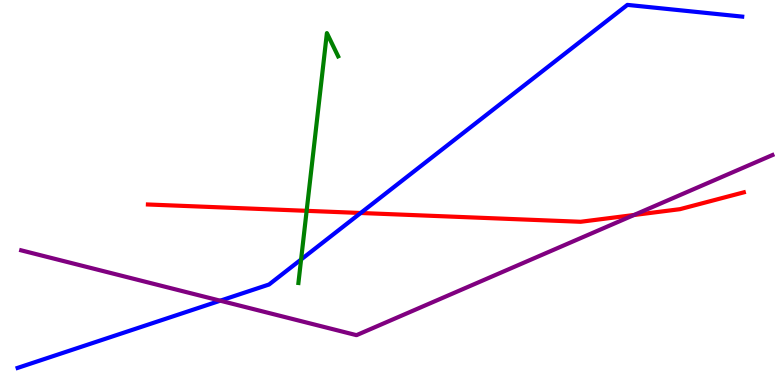[{'lines': ['blue', 'red'], 'intersections': [{'x': 4.65, 'y': 4.47}]}, {'lines': ['green', 'red'], 'intersections': [{'x': 3.96, 'y': 4.52}]}, {'lines': ['purple', 'red'], 'intersections': [{'x': 8.18, 'y': 4.42}]}, {'lines': ['blue', 'green'], 'intersections': [{'x': 3.89, 'y': 3.26}]}, {'lines': ['blue', 'purple'], 'intersections': [{'x': 2.84, 'y': 2.19}]}, {'lines': ['green', 'purple'], 'intersections': []}]